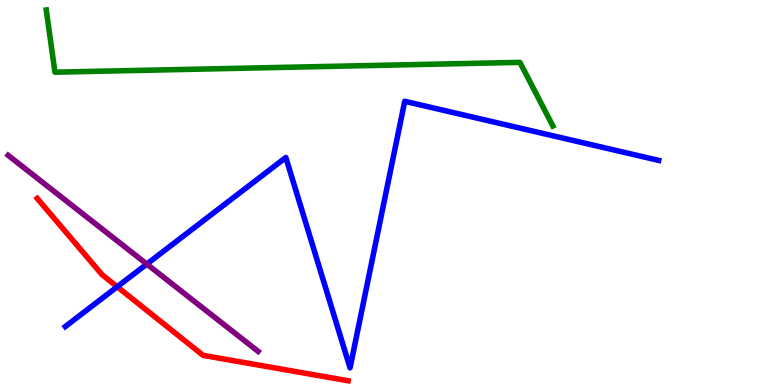[{'lines': ['blue', 'red'], 'intersections': [{'x': 1.51, 'y': 2.55}]}, {'lines': ['green', 'red'], 'intersections': []}, {'lines': ['purple', 'red'], 'intersections': []}, {'lines': ['blue', 'green'], 'intersections': []}, {'lines': ['blue', 'purple'], 'intersections': [{'x': 1.89, 'y': 3.14}]}, {'lines': ['green', 'purple'], 'intersections': []}]